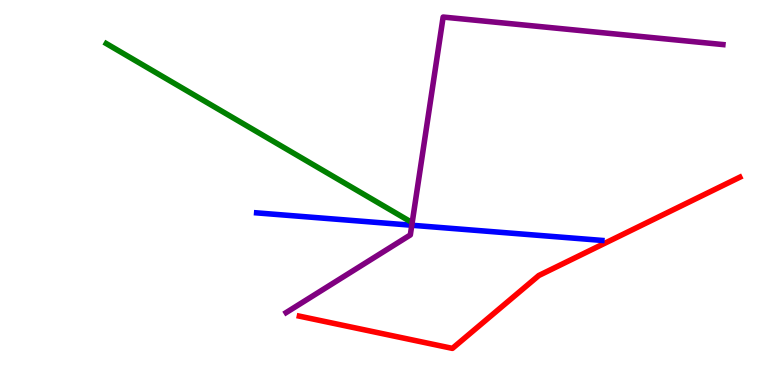[{'lines': ['blue', 'red'], 'intersections': []}, {'lines': ['green', 'red'], 'intersections': []}, {'lines': ['purple', 'red'], 'intersections': []}, {'lines': ['blue', 'green'], 'intersections': []}, {'lines': ['blue', 'purple'], 'intersections': [{'x': 5.31, 'y': 4.15}]}, {'lines': ['green', 'purple'], 'intersections': []}]